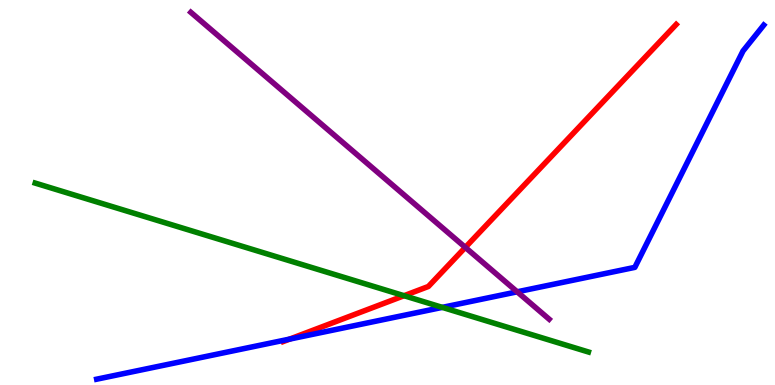[{'lines': ['blue', 'red'], 'intersections': [{'x': 3.74, 'y': 1.19}]}, {'lines': ['green', 'red'], 'intersections': [{'x': 5.21, 'y': 2.32}]}, {'lines': ['purple', 'red'], 'intersections': [{'x': 6.0, 'y': 3.57}]}, {'lines': ['blue', 'green'], 'intersections': [{'x': 5.71, 'y': 2.02}]}, {'lines': ['blue', 'purple'], 'intersections': [{'x': 6.67, 'y': 2.42}]}, {'lines': ['green', 'purple'], 'intersections': []}]